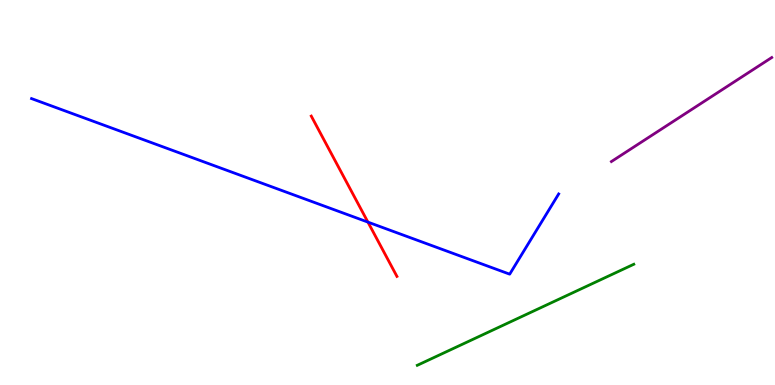[{'lines': ['blue', 'red'], 'intersections': [{'x': 4.75, 'y': 4.23}]}, {'lines': ['green', 'red'], 'intersections': []}, {'lines': ['purple', 'red'], 'intersections': []}, {'lines': ['blue', 'green'], 'intersections': []}, {'lines': ['blue', 'purple'], 'intersections': []}, {'lines': ['green', 'purple'], 'intersections': []}]